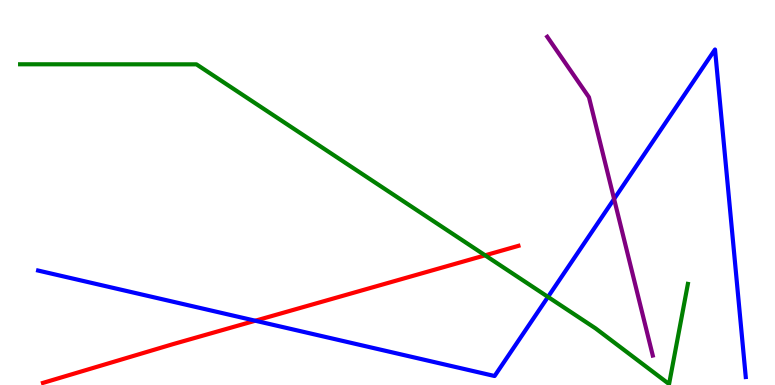[{'lines': ['blue', 'red'], 'intersections': [{'x': 3.29, 'y': 1.67}]}, {'lines': ['green', 'red'], 'intersections': [{'x': 6.26, 'y': 3.37}]}, {'lines': ['purple', 'red'], 'intersections': []}, {'lines': ['blue', 'green'], 'intersections': [{'x': 7.07, 'y': 2.29}]}, {'lines': ['blue', 'purple'], 'intersections': [{'x': 7.92, 'y': 4.83}]}, {'lines': ['green', 'purple'], 'intersections': []}]